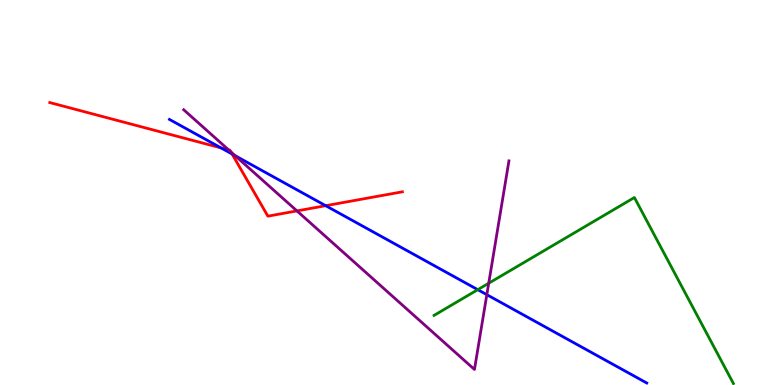[{'lines': ['blue', 'red'], 'intersections': [{'x': 2.85, 'y': 6.16}, {'x': 2.99, 'y': 6.0}, {'x': 4.2, 'y': 4.66}]}, {'lines': ['green', 'red'], 'intersections': []}, {'lines': ['purple', 'red'], 'intersections': [{'x': 2.95, 'y': 6.11}, {'x': 2.98, 'y': 6.05}, {'x': 3.83, 'y': 4.52}]}, {'lines': ['blue', 'green'], 'intersections': [{'x': 6.16, 'y': 2.48}]}, {'lines': ['blue', 'purple'], 'intersections': [{'x': 3.03, 'y': 5.96}, {'x': 6.28, 'y': 2.35}]}, {'lines': ['green', 'purple'], 'intersections': [{'x': 6.31, 'y': 2.64}]}]